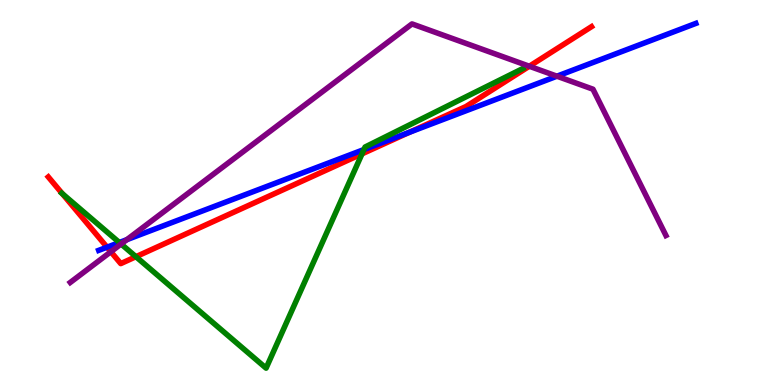[{'lines': ['blue', 'red'], 'intersections': [{'x': 1.38, 'y': 3.58}, {'x': 5.29, 'y': 6.57}]}, {'lines': ['green', 'red'], 'intersections': [{'x': 0.803, 'y': 4.97}, {'x': 1.75, 'y': 3.33}, {'x': 4.67, 'y': 6.0}]}, {'lines': ['purple', 'red'], 'intersections': [{'x': 1.43, 'y': 3.46}, {'x': 6.83, 'y': 8.28}]}, {'lines': ['blue', 'green'], 'intersections': [{'x': 1.54, 'y': 3.7}, {'x': 4.7, 'y': 6.12}]}, {'lines': ['blue', 'purple'], 'intersections': [{'x': 1.64, 'y': 3.77}, {'x': 7.19, 'y': 8.02}]}, {'lines': ['green', 'purple'], 'intersections': [{'x': 1.56, 'y': 3.66}]}]